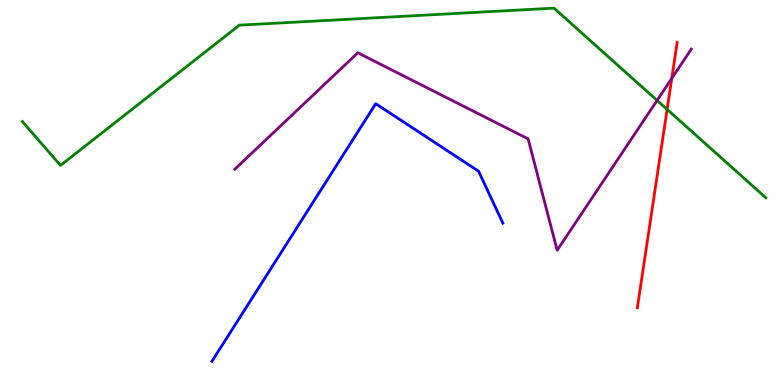[{'lines': ['blue', 'red'], 'intersections': []}, {'lines': ['green', 'red'], 'intersections': [{'x': 8.61, 'y': 7.16}]}, {'lines': ['purple', 'red'], 'intersections': [{'x': 8.67, 'y': 7.96}]}, {'lines': ['blue', 'green'], 'intersections': []}, {'lines': ['blue', 'purple'], 'intersections': []}, {'lines': ['green', 'purple'], 'intersections': [{'x': 8.48, 'y': 7.39}]}]